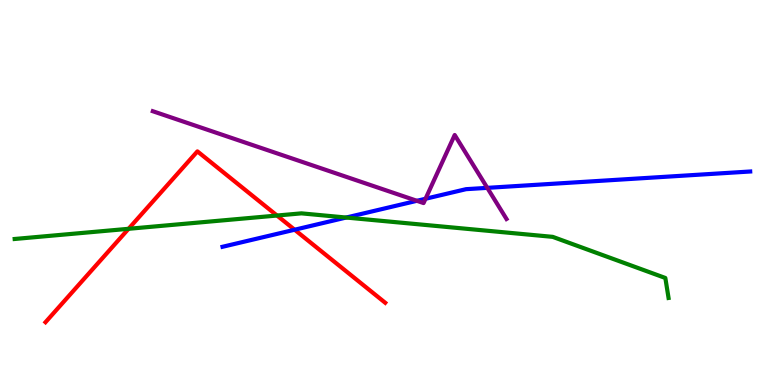[{'lines': ['blue', 'red'], 'intersections': [{'x': 3.8, 'y': 4.03}]}, {'lines': ['green', 'red'], 'intersections': [{'x': 1.66, 'y': 4.06}, {'x': 3.57, 'y': 4.4}]}, {'lines': ['purple', 'red'], 'intersections': []}, {'lines': ['blue', 'green'], 'intersections': [{'x': 4.47, 'y': 4.35}]}, {'lines': ['blue', 'purple'], 'intersections': [{'x': 5.38, 'y': 4.78}, {'x': 5.49, 'y': 4.84}, {'x': 6.29, 'y': 5.12}]}, {'lines': ['green', 'purple'], 'intersections': []}]